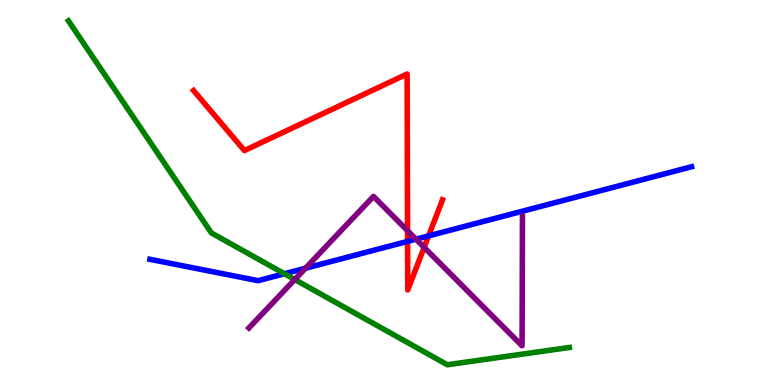[{'lines': ['blue', 'red'], 'intersections': [{'x': 5.26, 'y': 3.73}, {'x': 5.53, 'y': 3.87}]}, {'lines': ['green', 'red'], 'intersections': []}, {'lines': ['purple', 'red'], 'intersections': [{'x': 5.26, 'y': 4.01}, {'x': 5.47, 'y': 3.57}]}, {'lines': ['blue', 'green'], 'intersections': [{'x': 3.67, 'y': 2.89}]}, {'lines': ['blue', 'purple'], 'intersections': [{'x': 3.94, 'y': 3.03}, {'x': 5.37, 'y': 3.79}]}, {'lines': ['green', 'purple'], 'intersections': [{'x': 3.8, 'y': 2.74}]}]